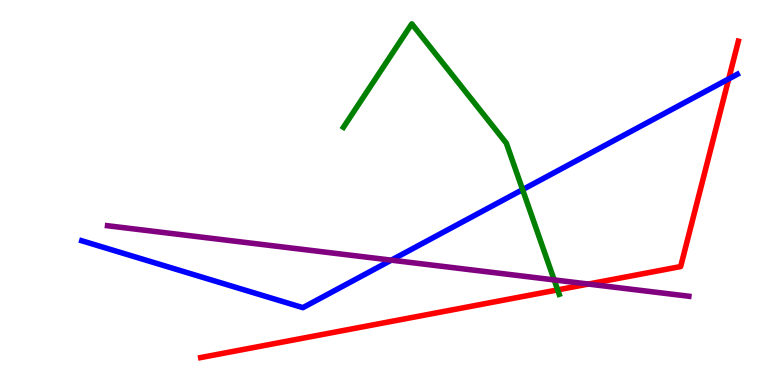[{'lines': ['blue', 'red'], 'intersections': [{'x': 9.4, 'y': 7.95}]}, {'lines': ['green', 'red'], 'intersections': [{'x': 7.2, 'y': 2.47}]}, {'lines': ['purple', 'red'], 'intersections': [{'x': 7.59, 'y': 2.62}]}, {'lines': ['blue', 'green'], 'intersections': [{'x': 6.74, 'y': 5.07}]}, {'lines': ['blue', 'purple'], 'intersections': [{'x': 5.05, 'y': 3.24}]}, {'lines': ['green', 'purple'], 'intersections': [{'x': 7.15, 'y': 2.73}]}]